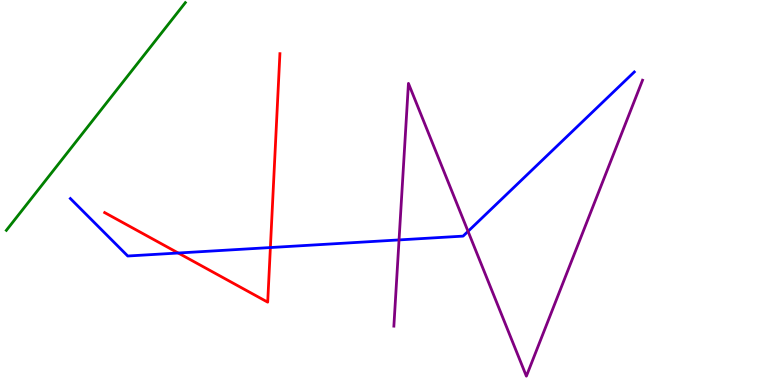[{'lines': ['blue', 'red'], 'intersections': [{'x': 2.3, 'y': 3.43}, {'x': 3.49, 'y': 3.57}]}, {'lines': ['green', 'red'], 'intersections': []}, {'lines': ['purple', 'red'], 'intersections': []}, {'lines': ['blue', 'green'], 'intersections': []}, {'lines': ['blue', 'purple'], 'intersections': [{'x': 5.15, 'y': 3.77}, {'x': 6.04, 'y': 3.99}]}, {'lines': ['green', 'purple'], 'intersections': []}]